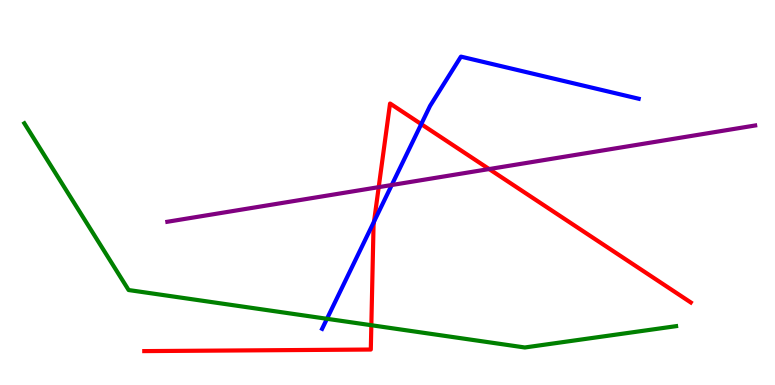[{'lines': ['blue', 'red'], 'intersections': [{'x': 4.83, 'y': 4.24}, {'x': 5.44, 'y': 6.78}]}, {'lines': ['green', 'red'], 'intersections': [{'x': 4.79, 'y': 1.55}]}, {'lines': ['purple', 'red'], 'intersections': [{'x': 4.89, 'y': 5.14}, {'x': 6.31, 'y': 5.61}]}, {'lines': ['blue', 'green'], 'intersections': [{'x': 4.22, 'y': 1.72}]}, {'lines': ['blue', 'purple'], 'intersections': [{'x': 5.05, 'y': 5.19}]}, {'lines': ['green', 'purple'], 'intersections': []}]